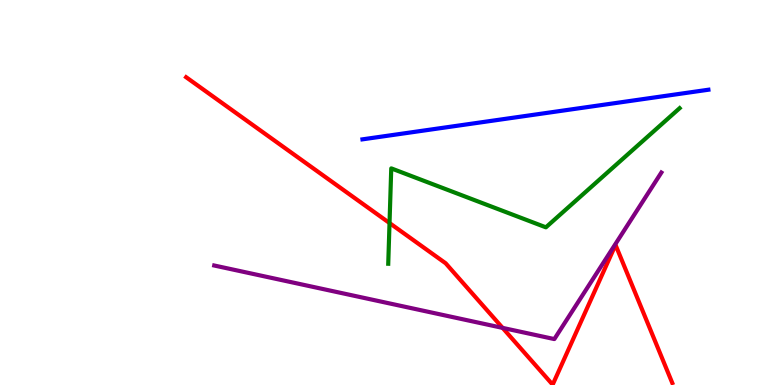[{'lines': ['blue', 'red'], 'intersections': []}, {'lines': ['green', 'red'], 'intersections': [{'x': 5.03, 'y': 4.21}]}, {'lines': ['purple', 'red'], 'intersections': [{'x': 6.49, 'y': 1.48}]}, {'lines': ['blue', 'green'], 'intersections': []}, {'lines': ['blue', 'purple'], 'intersections': []}, {'lines': ['green', 'purple'], 'intersections': []}]